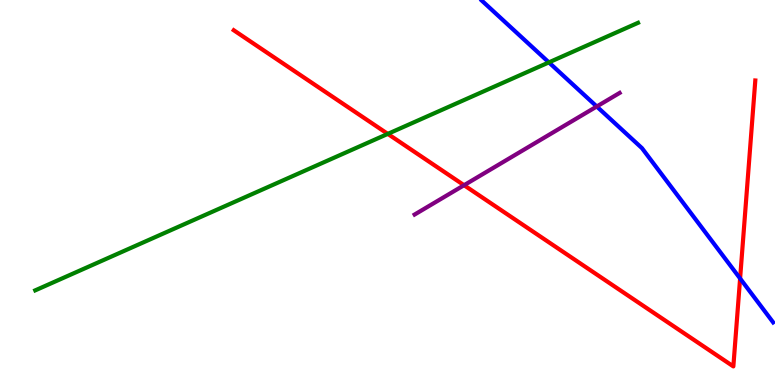[{'lines': ['blue', 'red'], 'intersections': [{'x': 9.55, 'y': 2.77}]}, {'lines': ['green', 'red'], 'intersections': [{'x': 5.0, 'y': 6.52}]}, {'lines': ['purple', 'red'], 'intersections': [{'x': 5.99, 'y': 5.19}]}, {'lines': ['blue', 'green'], 'intersections': [{'x': 7.08, 'y': 8.38}]}, {'lines': ['blue', 'purple'], 'intersections': [{'x': 7.7, 'y': 7.23}]}, {'lines': ['green', 'purple'], 'intersections': []}]